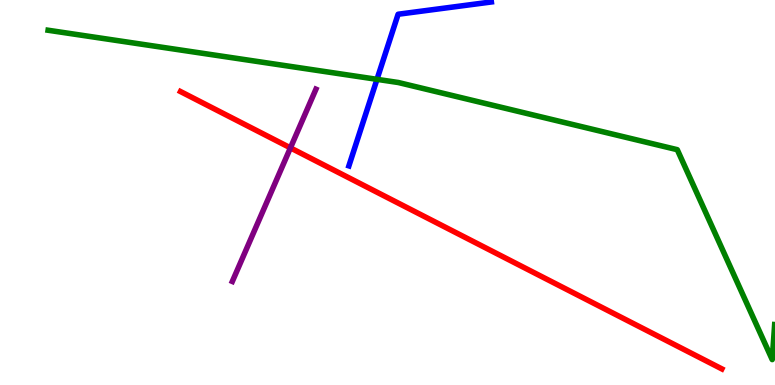[{'lines': ['blue', 'red'], 'intersections': []}, {'lines': ['green', 'red'], 'intersections': []}, {'lines': ['purple', 'red'], 'intersections': [{'x': 3.75, 'y': 6.16}]}, {'lines': ['blue', 'green'], 'intersections': [{'x': 4.86, 'y': 7.94}]}, {'lines': ['blue', 'purple'], 'intersections': []}, {'lines': ['green', 'purple'], 'intersections': []}]